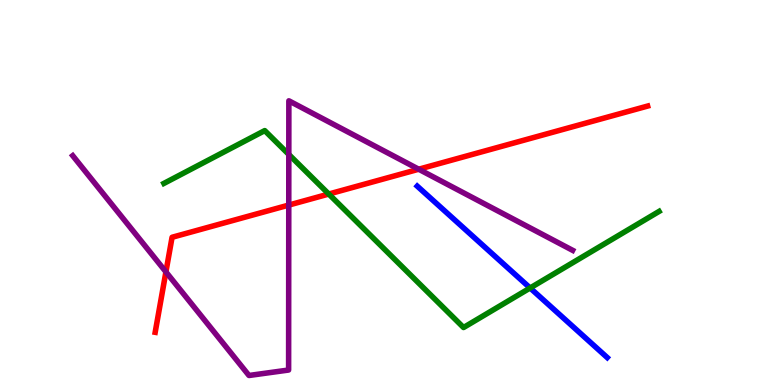[{'lines': ['blue', 'red'], 'intersections': []}, {'lines': ['green', 'red'], 'intersections': [{'x': 4.24, 'y': 4.96}]}, {'lines': ['purple', 'red'], 'intersections': [{'x': 2.14, 'y': 2.94}, {'x': 3.73, 'y': 4.67}, {'x': 5.4, 'y': 5.6}]}, {'lines': ['blue', 'green'], 'intersections': [{'x': 6.84, 'y': 2.52}]}, {'lines': ['blue', 'purple'], 'intersections': []}, {'lines': ['green', 'purple'], 'intersections': [{'x': 3.73, 'y': 5.99}]}]